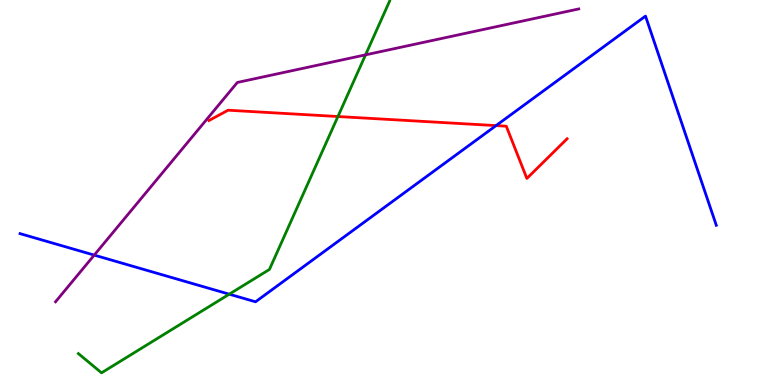[{'lines': ['blue', 'red'], 'intersections': [{'x': 6.4, 'y': 6.74}]}, {'lines': ['green', 'red'], 'intersections': [{'x': 4.36, 'y': 6.97}]}, {'lines': ['purple', 'red'], 'intersections': []}, {'lines': ['blue', 'green'], 'intersections': [{'x': 2.96, 'y': 2.36}]}, {'lines': ['blue', 'purple'], 'intersections': [{'x': 1.22, 'y': 3.37}]}, {'lines': ['green', 'purple'], 'intersections': [{'x': 4.72, 'y': 8.58}]}]